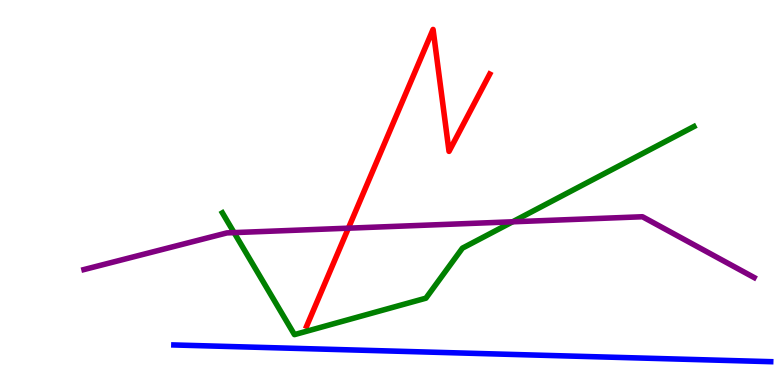[{'lines': ['blue', 'red'], 'intersections': []}, {'lines': ['green', 'red'], 'intersections': []}, {'lines': ['purple', 'red'], 'intersections': [{'x': 4.5, 'y': 4.07}]}, {'lines': ['blue', 'green'], 'intersections': []}, {'lines': ['blue', 'purple'], 'intersections': []}, {'lines': ['green', 'purple'], 'intersections': [{'x': 3.02, 'y': 3.96}, {'x': 6.61, 'y': 4.24}]}]